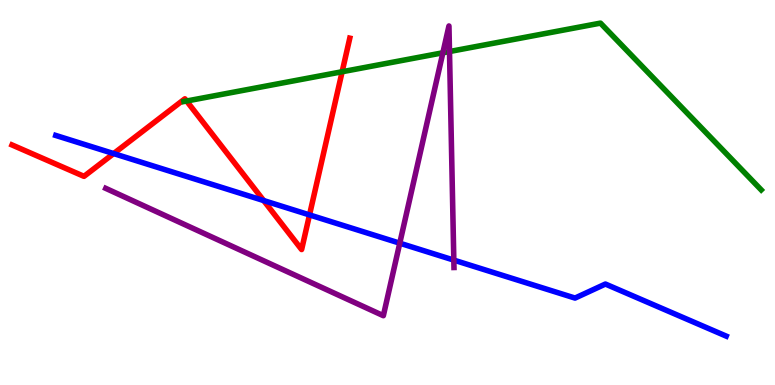[{'lines': ['blue', 'red'], 'intersections': [{'x': 1.47, 'y': 6.01}, {'x': 3.4, 'y': 4.79}, {'x': 3.99, 'y': 4.42}]}, {'lines': ['green', 'red'], 'intersections': [{'x': 2.41, 'y': 7.38}, {'x': 4.41, 'y': 8.14}]}, {'lines': ['purple', 'red'], 'intersections': []}, {'lines': ['blue', 'green'], 'intersections': []}, {'lines': ['blue', 'purple'], 'intersections': [{'x': 5.16, 'y': 3.68}, {'x': 5.86, 'y': 3.24}]}, {'lines': ['green', 'purple'], 'intersections': [{'x': 5.71, 'y': 8.63}, {'x': 5.8, 'y': 8.66}]}]